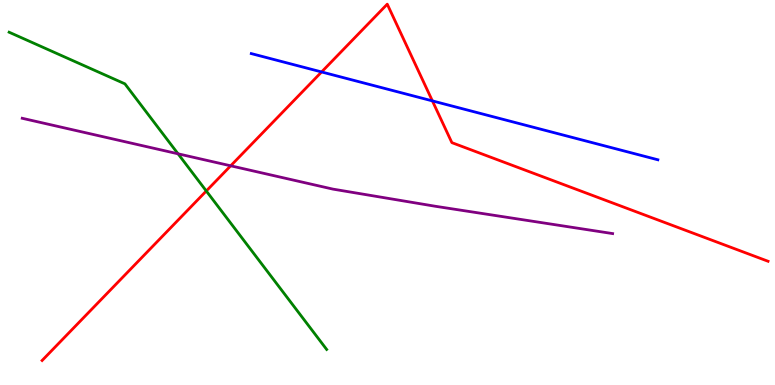[{'lines': ['blue', 'red'], 'intersections': [{'x': 4.15, 'y': 8.13}, {'x': 5.58, 'y': 7.38}]}, {'lines': ['green', 'red'], 'intersections': [{'x': 2.66, 'y': 5.04}]}, {'lines': ['purple', 'red'], 'intersections': [{'x': 2.98, 'y': 5.69}]}, {'lines': ['blue', 'green'], 'intersections': []}, {'lines': ['blue', 'purple'], 'intersections': []}, {'lines': ['green', 'purple'], 'intersections': [{'x': 2.3, 'y': 6.01}]}]